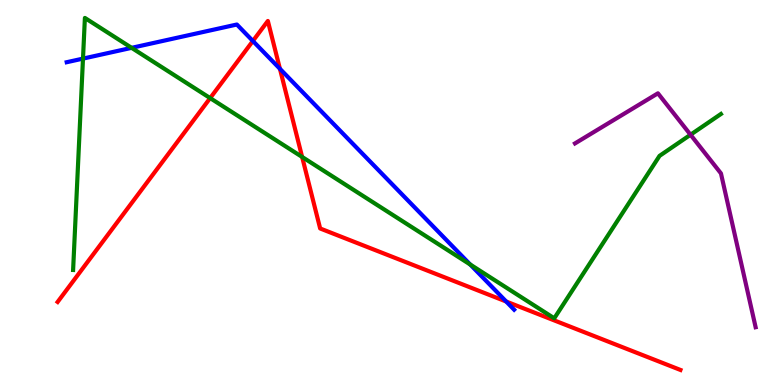[{'lines': ['blue', 'red'], 'intersections': [{'x': 3.26, 'y': 8.94}, {'x': 3.61, 'y': 8.21}, {'x': 6.53, 'y': 2.17}]}, {'lines': ['green', 'red'], 'intersections': [{'x': 2.71, 'y': 7.45}, {'x': 3.9, 'y': 5.92}]}, {'lines': ['purple', 'red'], 'intersections': []}, {'lines': ['blue', 'green'], 'intersections': [{'x': 1.07, 'y': 8.48}, {'x': 1.7, 'y': 8.76}, {'x': 6.07, 'y': 3.13}]}, {'lines': ['blue', 'purple'], 'intersections': []}, {'lines': ['green', 'purple'], 'intersections': [{'x': 8.91, 'y': 6.5}]}]